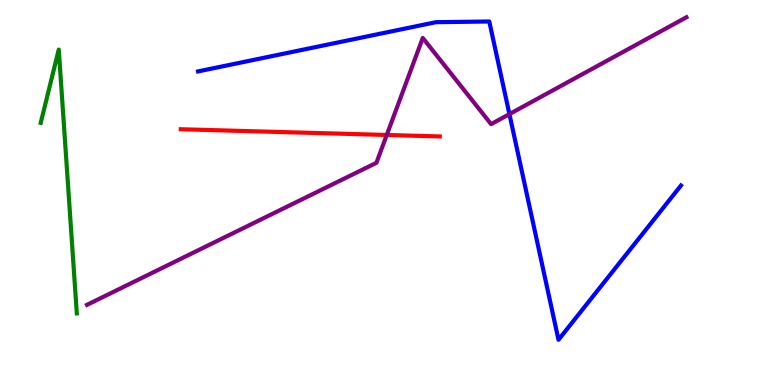[{'lines': ['blue', 'red'], 'intersections': []}, {'lines': ['green', 'red'], 'intersections': []}, {'lines': ['purple', 'red'], 'intersections': [{'x': 4.99, 'y': 6.49}]}, {'lines': ['blue', 'green'], 'intersections': []}, {'lines': ['blue', 'purple'], 'intersections': [{'x': 6.57, 'y': 7.04}]}, {'lines': ['green', 'purple'], 'intersections': []}]